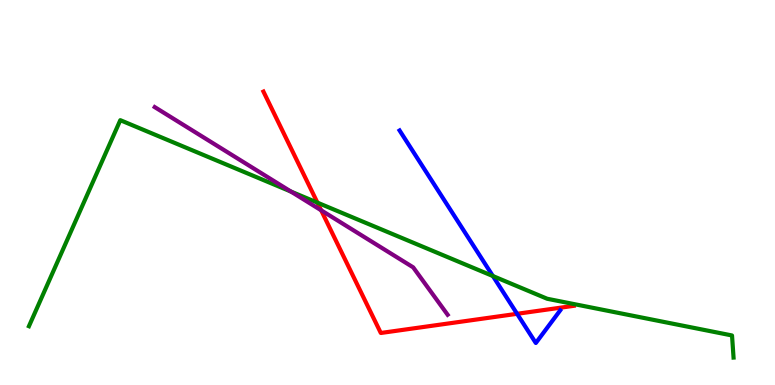[{'lines': ['blue', 'red'], 'intersections': [{'x': 6.67, 'y': 1.85}]}, {'lines': ['green', 'red'], 'intersections': [{'x': 4.1, 'y': 4.74}]}, {'lines': ['purple', 'red'], 'intersections': [{'x': 4.14, 'y': 4.54}]}, {'lines': ['blue', 'green'], 'intersections': [{'x': 6.36, 'y': 2.83}]}, {'lines': ['blue', 'purple'], 'intersections': []}, {'lines': ['green', 'purple'], 'intersections': [{'x': 3.75, 'y': 5.02}]}]